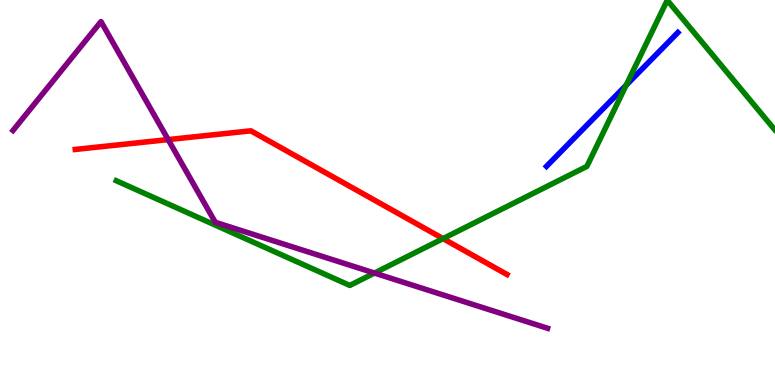[{'lines': ['blue', 'red'], 'intersections': []}, {'lines': ['green', 'red'], 'intersections': [{'x': 5.72, 'y': 3.8}]}, {'lines': ['purple', 'red'], 'intersections': [{'x': 2.17, 'y': 6.37}]}, {'lines': ['blue', 'green'], 'intersections': [{'x': 8.08, 'y': 7.79}]}, {'lines': ['blue', 'purple'], 'intersections': []}, {'lines': ['green', 'purple'], 'intersections': [{'x': 4.83, 'y': 2.91}]}]